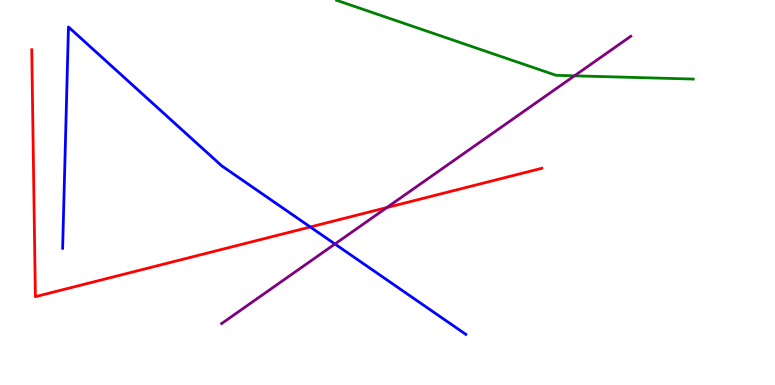[{'lines': ['blue', 'red'], 'intersections': [{'x': 4.0, 'y': 4.1}]}, {'lines': ['green', 'red'], 'intersections': []}, {'lines': ['purple', 'red'], 'intersections': [{'x': 4.99, 'y': 4.61}]}, {'lines': ['blue', 'green'], 'intersections': []}, {'lines': ['blue', 'purple'], 'intersections': [{'x': 4.32, 'y': 3.66}]}, {'lines': ['green', 'purple'], 'intersections': [{'x': 7.41, 'y': 8.03}]}]